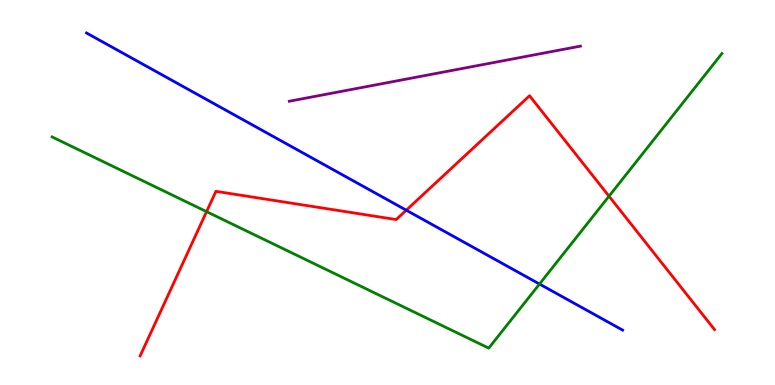[{'lines': ['blue', 'red'], 'intersections': [{'x': 5.24, 'y': 4.54}]}, {'lines': ['green', 'red'], 'intersections': [{'x': 2.67, 'y': 4.5}, {'x': 7.86, 'y': 4.9}]}, {'lines': ['purple', 'red'], 'intersections': []}, {'lines': ['blue', 'green'], 'intersections': [{'x': 6.96, 'y': 2.62}]}, {'lines': ['blue', 'purple'], 'intersections': []}, {'lines': ['green', 'purple'], 'intersections': []}]